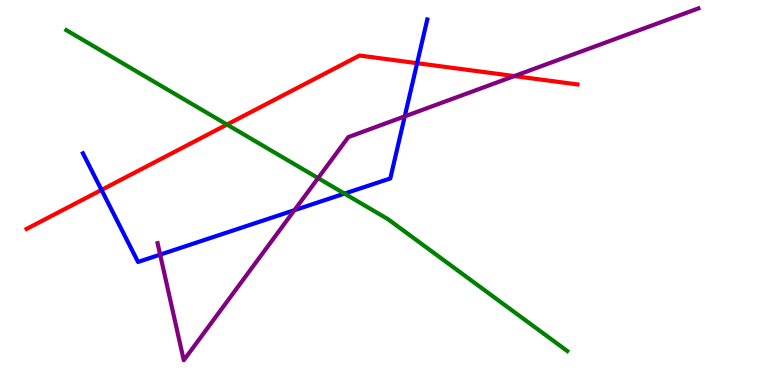[{'lines': ['blue', 'red'], 'intersections': [{'x': 1.31, 'y': 5.07}, {'x': 5.38, 'y': 8.36}]}, {'lines': ['green', 'red'], 'intersections': [{'x': 2.93, 'y': 6.76}]}, {'lines': ['purple', 'red'], 'intersections': [{'x': 6.64, 'y': 8.02}]}, {'lines': ['blue', 'green'], 'intersections': [{'x': 4.45, 'y': 4.97}]}, {'lines': ['blue', 'purple'], 'intersections': [{'x': 2.07, 'y': 3.39}, {'x': 3.8, 'y': 4.54}, {'x': 5.22, 'y': 6.98}]}, {'lines': ['green', 'purple'], 'intersections': [{'x': 4.1, 'y': 5.37}]}]